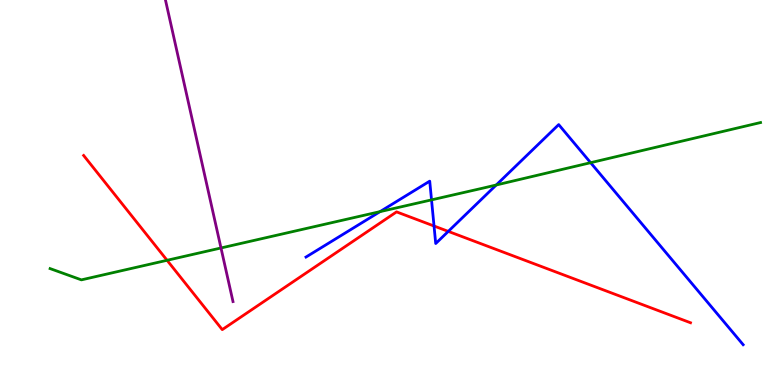[{'lines': ['blue', 'red'], 'intersections': [{'x': 5.6, 'y': 4.13}, {'x': 5.78, 'y': 3.99}]}, {'lines': ['green', 'red'], 'intersections': [{'x': 2.16, 'y': 3.24}]}, {'lines': ['purple', 'red'], 'intersections': []}, {'lines': ['blue', 'green'], 'intersections': [{'x': 4.9, 'y': 4.5}, {'x': 5.57, 'y': 4.81}, {'x': 6.4, 'y': 5.2}, {'x': 7.62, 'y': 5.77}]}, {'lines': ['blue', 'purple'], 'intersections': []}, {'lines': ['green', 'purple'], 'intersections': [{'x': 2.85, 'y': 3.56}]}]